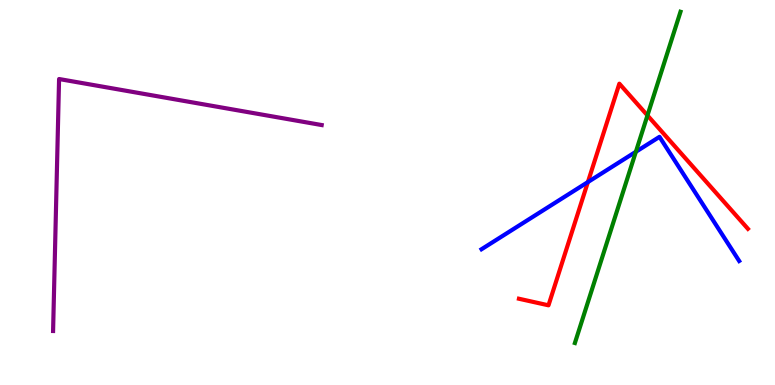[{'lines': ['blue', 'red'], 'intersections': [{'x': 7.59, 'y': 5.27}]}, {'lines': ['green', 'red'], 'intersections': [{'x': 8.35, 'y': 7.0}]}, {'lines': ['purple', 'red'], 'intersections': []}, {'lines': ['blue', 'green'], 'intersections': [{'x': 8.2, 'y': 6.06}]}, {'lines': ['blue', 'purple'], 'intersections': []}, {'lines': ['green', 'purple'], 'intersections': []}]